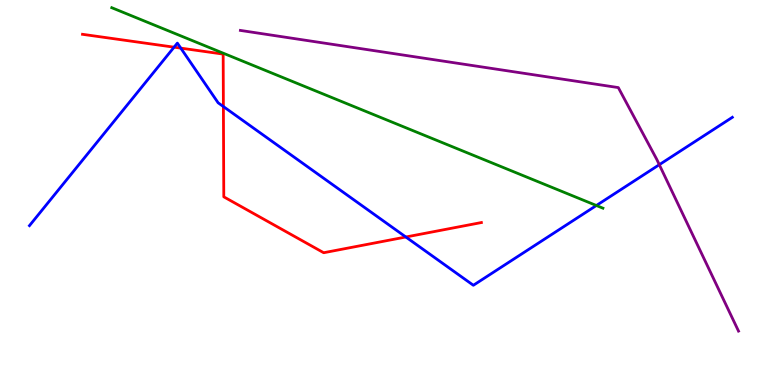[{'lines': ['blue', 'red'], 'intersections': [{'x': 2.25, 'y': 8.77}, {'x': 2.33, 'y': 8.75}, {'x': 2.88, 'y': 7.23}, {'x': 5.24, 'y': 3.84}]}, {'lines': ['green', 'red'], 'intersections': []}, {'lines': ['purple', 'red'], 'intersections': []}, {'lines': ['blue', 'green'], 'intersections': [{'x': 7.7, 'y': 4.66}]}, {'lines': ['blue', 'purple'], 'intersections': [{'x': 8.51, 'y': 5.72}]}, {'lines': ['green', 'purple'], 'intersections': []}]